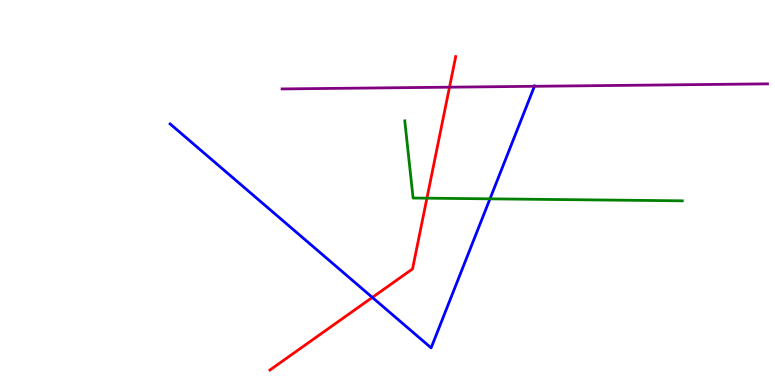[{'lines': ['blue', 'red'], 'intersections': [{'x': 4.8, 'y': 2.27}]}, {'lines': ['green', 'red'], 'intersections': [{'x': 5.51, 'y': 4.85}]}, {'lines': ['purple', 'red'], 'intersections': [{'x': 5.8, 'y': 7.74}]}, {'lines': ['blue', 'green'], 'intersections': [{'x': 6.32, 'y': 4.84}]}, {'lines': ['blue', 'purple'], 'intersections': [{'x': 6.9, 'y': 7.76}]}, {'lines': ['green', 'purple'], 'intersections': []}]